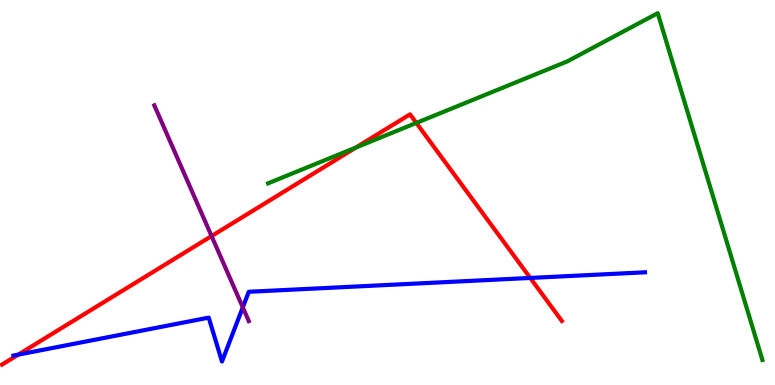[{'lines': ['blue', 'red'], 'intersections': [{'x': 0.235, 'y': 0.789}, {'x': 6.84, 'y': 2.78}]}, {'lines': ['green', 'red'], 'intersections': [{'x': 4.59, 'y': 6.17}, {'x': 5.37, 'y': 6.81}]}, {'lines': ['purple', 'red'], 'intersections': [{'x': 2.73, 'y': 3.87}]}, {'lines': ['blue', 'green'], 'intersections': []}, {'lines': ['blue', 'purple'], 'intersections': [{'x': 3.13, 'y': 2.02}]}, {'lines': ['green', 'purple'], 'intersections': []}]